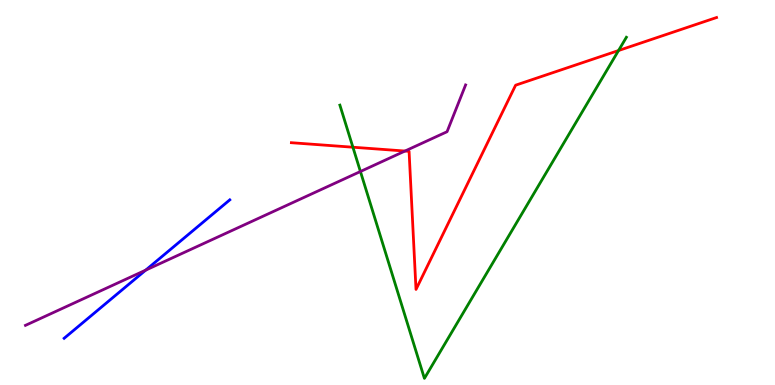[{'lines': ['blue', 'red'], 'intersections': []}, {'lines': ['green', 'red'], 'intersections': [{'x': 4.55, 'y': 6.18}, {'x': 7.98, 'y': 8.69}]}, {'lines': ['purple', 'red'], 'intersections': [{'x': 5.23, 'y': 6.08}]}, {'lines': ['blue', 'green'], 'intersections': []}, {'lines': ['blue', 'purple'], 'intersections': [{'x': 1.88, 'y': 2.98}]}, {'lines': ['green', 'purple'], 'intersections': [{'x': 4.65, 'y': 5.55}]}]